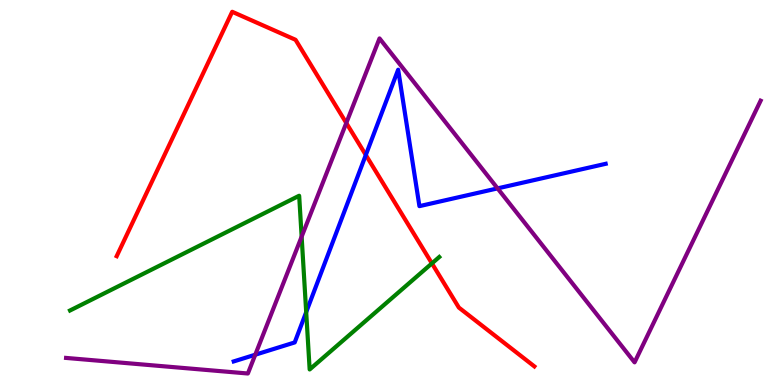[{'lines': ['blue', 'red'], 'intersections': [{'x': 4.72, 'y': 5.97}]}, {'lines': ['green', 'red'], 'intersections': [{'x': 5.57, 'y': 3.16}]}, {'lines': ['purple', 'red'], 'intersections': [{'x': 4.47, 'y': 6.81}]}, {'lines': ['blue', 'green'], 'intersections': [{'x': 3.95, 'y': 1.89}]}, {'lines': ['blue', 'purple'], 'intersections': [{'x': 3.29, 'y': 0.787}, {'x': 6.42, 'y': 5.11}]}, {'lines': ['green', 'purple'], 'intersections': [{'x': 3.89, 'y': 3.85}]}]